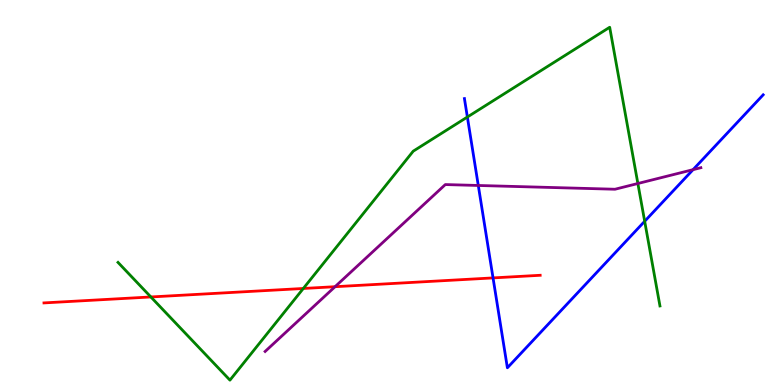[{'lines': ['blue', 'red'], 'intersections': [{'x': 6.36, 'y': 2.78}]}, {'lines': ['green', 'red'], 'intersections': [{'x': 1.95, 'y': 2.29}, {'x': 3.91, 'y': 2.51}]}, {'lines': ['purple', 'red'], 'intersections': [{'x': 4.32, 'y': 2.55}]}, {'lines': ['blue', 'green'], 'intersections': [{'x': 6.03, 'y': 6.96}, {'x': 8.32, 'y': 4.25}]}, {'lines': ['blue', 'purple'], 'intersections': [{'x': 6.17, 'y': 5.18}, {'x': 8.94, 'y': 5.59}]}, {'lines': ['green', 'purple'], 'intersections': [{'x': 8.23, 'y': 5.23}]}]